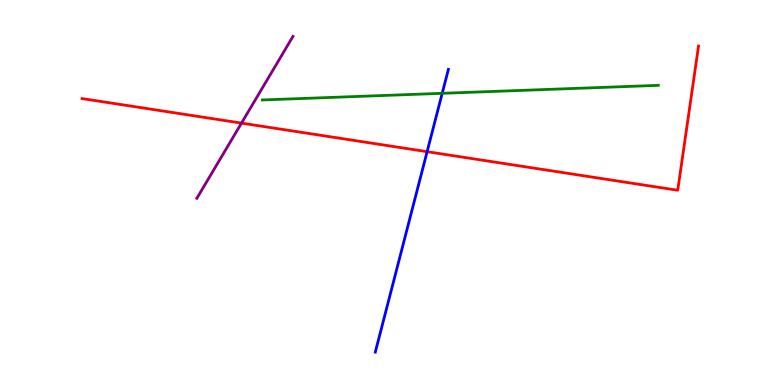[{'lines': ['blue', 'red'], 'intersections': [{'x': 5.51, 'y': 6.06}]}, {'lines': ['green', 'red'], 'intersections': []}, {'lines': ['purple', 'red'], 'intersections': [{'x': 3.12, 'y': 6.8}]}, {'lines': ['blue', 'green'], 'intersections': [{'x': 5.71, 'y': 7.58}]}, {'lines': ['blue', 'purple'], 'intersections': []}, {'lines': ['green', 'purple'], 'intersections': []}]